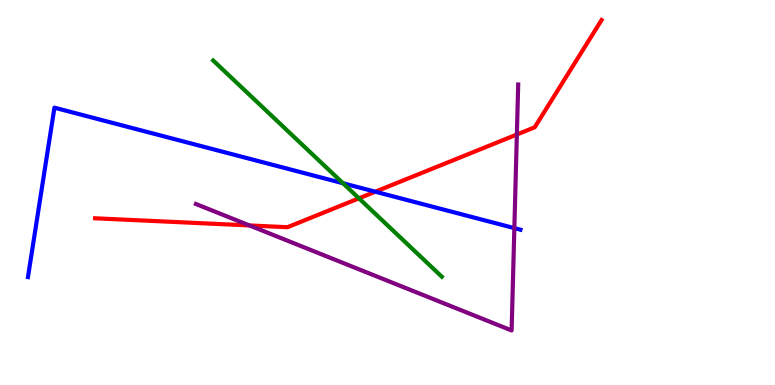[{'lines': ['blue', 'red'], 'intersections': [{'x': 4.84, 'y': 5.02}]}, {'lines': ['green', 'red'], 'intersections': [{'x': 4.63, 'y': 4.85}]}, {'lines': ['purple', 'red'], 'intersections': [{'x': 3.22, 'y': 4.14}, {'x': 6.67, 'y': 6.51}]}, {'lines': ['blue', 'green'], 'intersections': [{'x': 4.43, 'y': 5.24}]}, {'lines': ['blue', 'purple'], 'intersections': [{'x': 6.64, 'y': 4.07}]}, {'lines': ['green', 'purple'], 'intersections': []}]